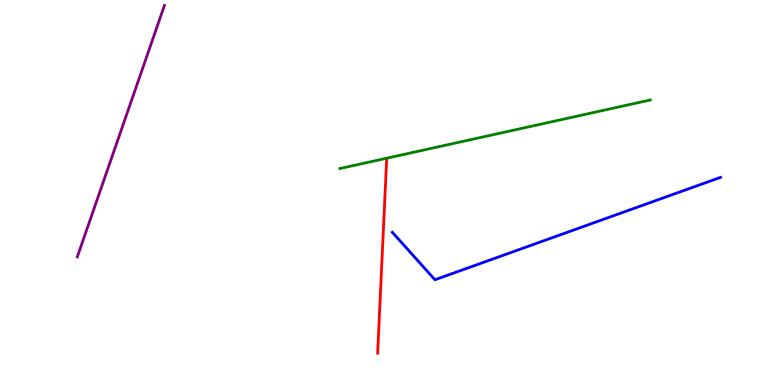[{'lines': ['blue', 'red'], 'intersections': []}, {'lines': ['green', 'red'], 'intersections': []}, {'lines': ['purple', 'red'], 'intersections': []}, {'lines': ['blue', 'green'], 'intersections': []}, {'lines': ['blue', 'purple'], 'intersections': []}, {'lines': ['green', 'purple'], 'intersections': []}]